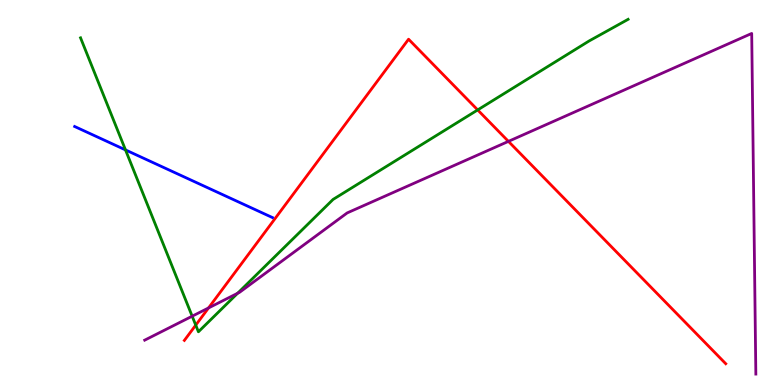[{'lines': ['blue', 'red'], 'intersections': []}, {'lines': ['green', 'red'], 'intersections': [{'x': 2.53, 'y': 1.56}, {'x': 6.16, 'y': 7.14}]}, {'lines': ['purple', 'red'], 'intersections': [{'x': 2.69, 'y': 2.0}, {'x': 6.56, 'y': 6.33}]}, {'lines': ['blue', 'green'], 'intersections': [{'x': 1.62, 'y': 6.11}]}, {'lines': ['blue', 'purple'], 'intersections': []}, {'lines': ['green', 'purple'], 'intersections': [{'x': 2.48, 'y': 1.79}, {'x': 3.07, 'y': 2.38}]}]